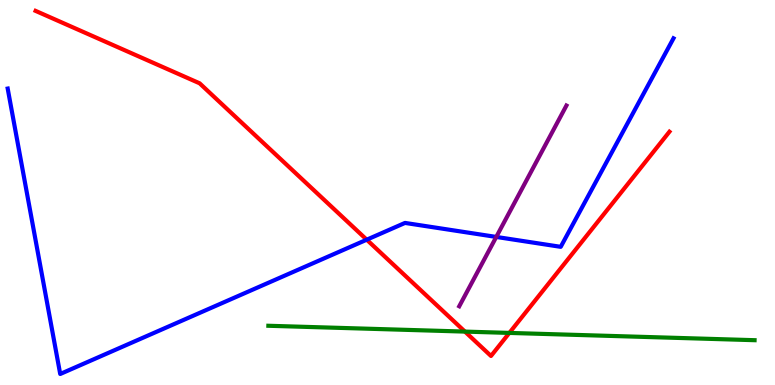[{'lines': ['blue', 'red'], 'intersections': [{'x': 4.73, 'y': 3.77}]}, {'lines': ['green', 'red'], 'intersections': [{'x': 6.0, 'y': 1.39}, {'x': 6.57, 'y': 1.35}]}, {'lines': ['purple', 'red'], 'intersections': []}, {'lines': ['blue', 'green'], 'intersections': []}, {'lines': ['blue', 'purple'], 'intersections': [{'x': 6.4, 'y': 3.85}]}, {'lines': ['green', 'purple'], 'intersections': []}]